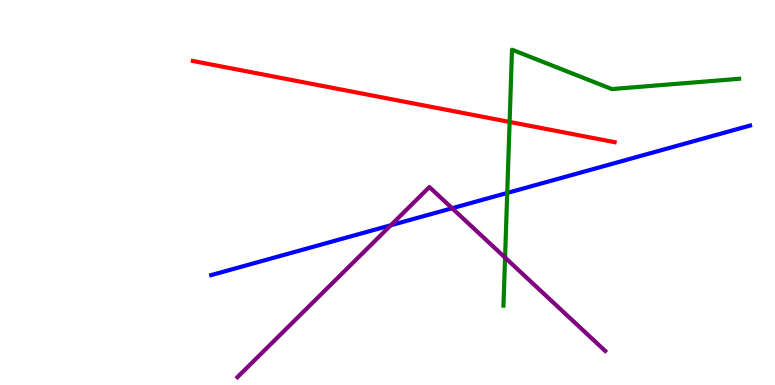[{'lines': ['blue', 'red'], 'intersections': []}, {'lines': ['green', 'red'], 'intersections': [{'x': 6.58, 'y': 6.83}]}, {'lines': ['purple', 'red'], 'intersections': []}, {'lines': ['blue', 'green'], 'intersections': [{'x': 6.54, 'y': 4.99}]}, {'lines': ['blue', 'purple'], 'intersections': [{'x': 5.04, 'y': 4.15}, {'x': 5.83, 'y': 4.59}]}, {'lines': ['green', 'purple'], 'intersections': [{'x': 6.52, 'y': 3.31}]}]